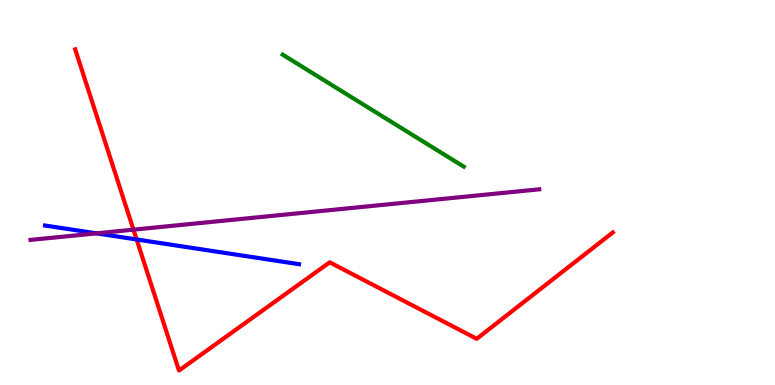[{'lines': ['blue', 'red'], 'intersections': [{'x': 1.76, 'y': 3.78}]}, {'lines': ['green', 'red'], 'intersections': []}, {'lines': ['purple', 'red'], 'intersections': [{'x': 1.72, 'y': 4.03}]}, {'lines': ['blue', 'green'], 'intersections': []}, {'lines': ['blue', 'purple'], 'intersections': [{'x': 1.24, 'y': 3.94}]}, {'lines': ['green', 'purple'], 'intersections': []}]